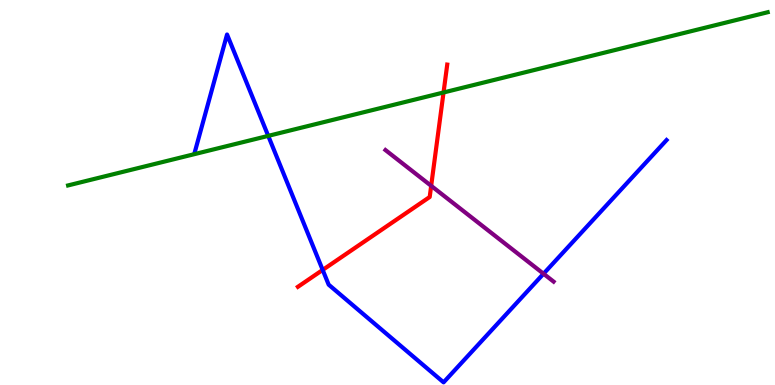[{'lines': ['blue', 'red'], 'intersections': [{'x': 4.16, 'y': 2.99}]}, {'lines': ['green', 'red'], 'intersections': [{'x': 5.72, 'y': 7.6}]}, {'lines': ['purple', 'red'], 'intersections': [{'x': 5.56, 'y': 5.17}]}, {'lines': ['blue', 'green'], 'intersections': [{'x': 3.46, 'y': 6.47}]}, {'lines': ['blue', 'purple'], 'intersections': [{'x': 7.01, 'y': 2.89}]}, {'lines': ['green', 'purple'], 'intersections': []}]